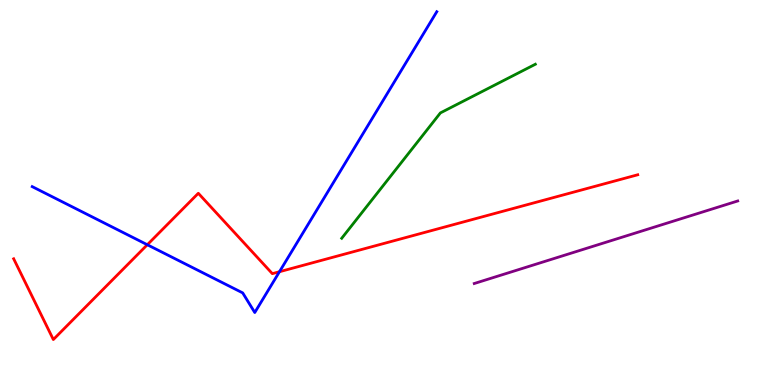[{'lines': ['blue', 'red'], 'intersections': [{'x': 1.9, 'y': 3.64}, {'x': 3.61, 'y': 2.94}]}, {'lines': ['green', 'red'], 'intersections': []}, {'lines': ['purple', 'red'], 'intersections': []}, {'lines': ['blue', 'green'], 'intersections': []}, {'lines': ['blue', 'purple'], 'intersections': []}, {'lines': ['green', 'purple'], 'intersections': []}]